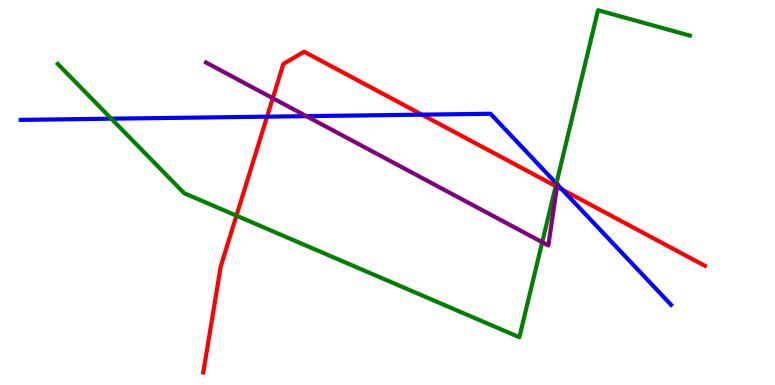[{'lines': ['blue', 'red'], 'intersections': [{'x': 3.45, 'y': 6.97}, {'x': 5.44, 'y': 7.02}, {'x': 7.25, 'y': 5.08}]}, {'lines': ['green', 'red'], 'intersections': [{'x': 3.05, 'y': 4.4}, {'x': 7.17, 'y': 5.17}]}, {'lines': ['purple', 'red'], 'intersections': [{'x': 3.52, 'y': 7.45}, {'x': 7.19, 'y': 5.15}]}, {'lines': ['blue', 'green'], 'intersections': [{'x': 1.44, 'y': 6.92}, {'x': 7.18, 'y': 5.24}]}, {'lines': ['blue', 'purple'], 'intersections': [{'x': 3.95, 'y': 6.98}]}, {'lines': ['green', 'purple'], 'intersections': [{'x': 7.0, 'y': 3.71}]}]